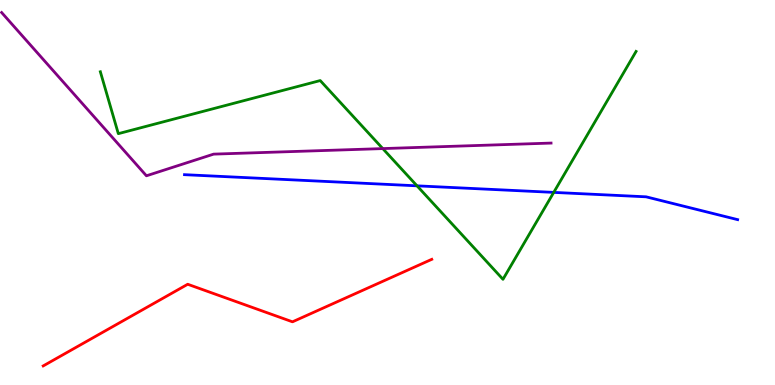[{'lines': ['blue', 'red'], 'intersections': []}, {'lines': ['green', 'red'], 'intersections': []}, {'lines': ['purple', 'red'], 'intersections': []}, {'lines': ['blue', 'green'], 'intersections': [{'x': 5.38, 'y': 5.17}, {'x': 7.15, 'y': 5.0}]}, {'lines': ['blue', 'purple'], 'intersections': []}, {'lines': ['green', 'purple'], 'intersections': [{'x': 4.94, 'y': 6.14}]}]